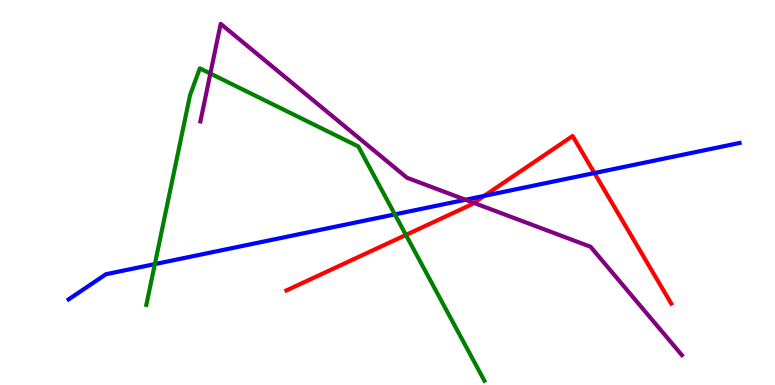[{'lines': ['blue', 'red'], 'intersections': [{'x': 6.25, 'y': 4.91}, {'x': 7.67, 'y': 5.51}]}, {'lines': ['green', 'red'], 'intersections': [{'x': 5.24, 'y': 3.9}]}, {'lines': ['purple', 'red'], 'intersections': [{'x': 6.11, 'y': 4.73}]}, {'lines': ['blue', 'green'], 'intersections': [{'x': 2.0, 'y': 3.14}, {'x': 5.09, 'y': 4.43}]}, {'lines': ['blue', 'purple'], 'intersections': [{'x': 6.01, 'y': 4.81}]}, {'lines': ['green', 'purple'], 'intersections': [{'x': 2.71, 'y': 8.09}]}]